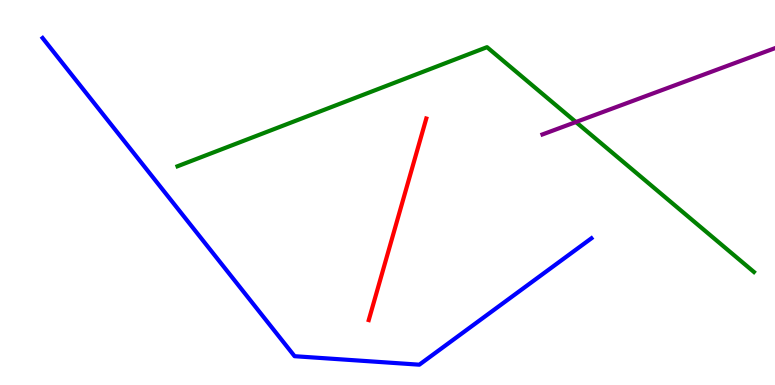[{'lines': ['blue', 'red'], 'intersections': []}, {'lines': ['green', 'red'], 'intersections': []}, {'lines': ['purple', 'red'], 'intersections': []}, {'lines': ['blue', 'green'], 'intersections': []}, {'lines': ['blue', 'purple'], 'intersections': []}, {'lines': ['green', 'purple'], 'intersections': [{'x': 7.43, 'y': 6.83}]}]